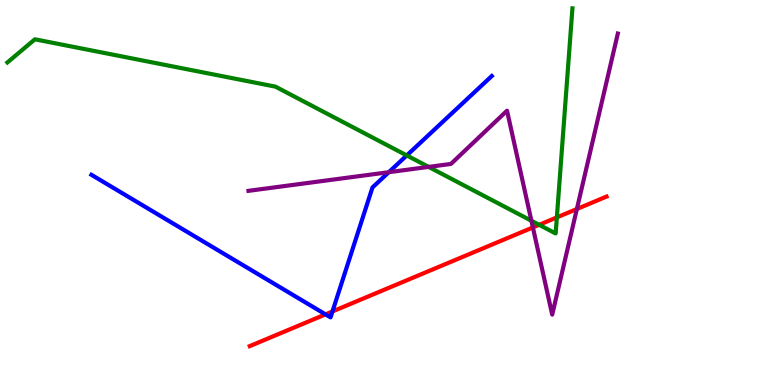[{'lines': ['blue', 'red'], 'intersections': [{'x': 4.2, 'y': 1.83}, {'x': 4.29, 'y': 1.91}]}, {'lines': ['green', 'red'], 'intersections': [{'x': 6.96, 'y': 4.16}, {'x': 7.19, 'y': 4.35}]}, {'lines': ['purple', 'red'], 'intersections': [{'x': 6.88, 'y': 4.09}, {'x': 7.44, 'y': 4.57}]}, {'lines': ['blue', 'green'], 'intersections': [{'x': 5.25, 'y': 5.96}]}, {'lines': ['blue', 'purple'], 'intersections': [{'x': 5.02, 'y': 5.53}]}, {'lines': ['green', 'purple'], 'intersections': [{'x': 5.53, 'y': 5.66}, {'x': 6.86, 'y': 4.27}]}]